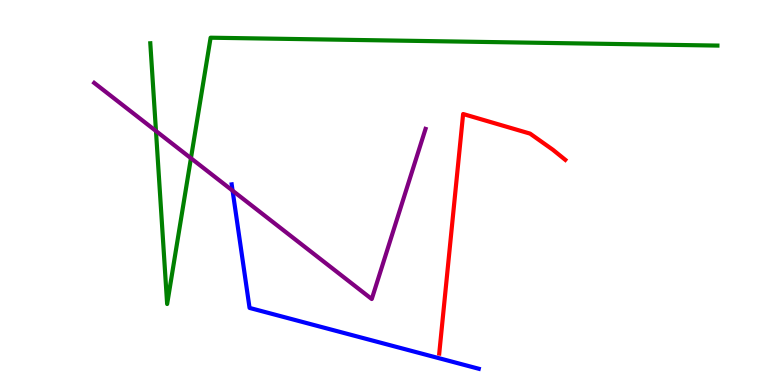[{'lines': ['blue', 'red'], 'intersections': []}, {'lines': ['green', 'red'], 'intersections': []}, {'lines': ['purple', 'red'], 'intersections': []}, {'lines': ['blue', 'green'], 'intersections': []}, {'lines': ['blue', 'purple'], 'intersections': [{'x': 3.0, 'y': 5.05}]}, {'lines': ['green', 'purple'], 'intersections': [{'x': 2.01, 'y': 6.6}, {'x': 2.46, 'y': 5.89}]}]